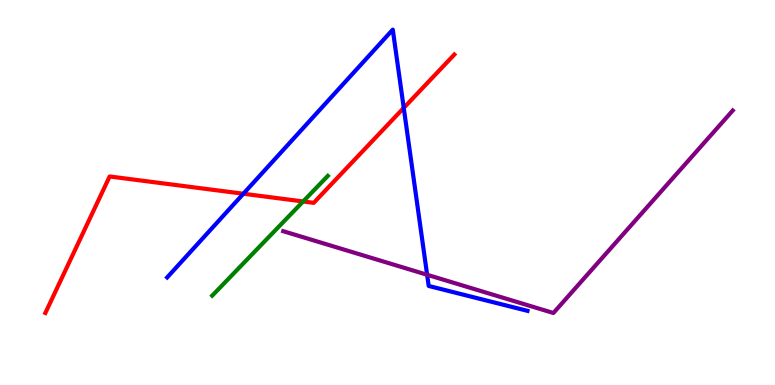[{'lines': ['blue', 'red'], 'intersections': [{'x': 3.14, 'y': 4.97}, {'x': 5.21, 'y': 7.2}]}, {'lines': ['green', 'red'], 'intersections': [{'x': 3.91, 'y': 4.77}]}, {'lines': ['purple', 'red'], 'intersections': []}, {'lines': ['blue', 'green'], 'intersections': []}, {'lines': ['blue', 'purple'], 'intersections': [{'x': 5.51, 'y': 2.86}]}, {'lines': ['green', 'purple'], 'intersections': []}]